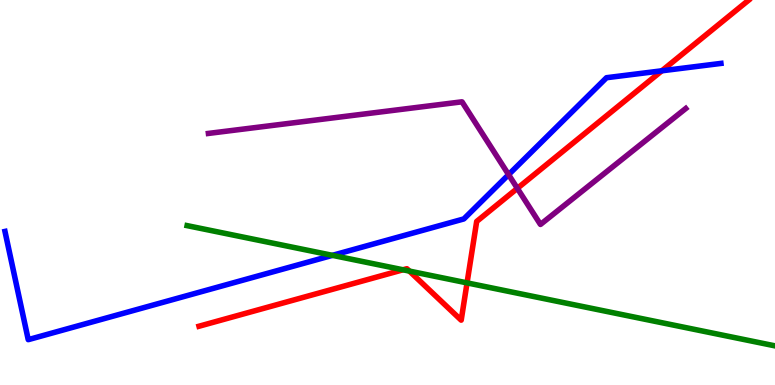[{'lines': ['blue', 'red'], 'intersections': [{'x': 8.54, 'y': 8.16}]}, {'lines': ['green', 'red'], 'intersections': [{'x': 5.2, 'y': 2.99}, {'x': 5.28, 'y': 2.96}, {'x': 6.03, 'y': 2.65}]}, {'lines': ['purple', 'red'], 'intersections': [{'x': 6.68, 'y': 5.11}]}, {'lines': ['blue', 'green'], 'intersections': [{'x': 4.29, 'y': 3.37}]}, {'lines': ['blue', 'purple'], 'intersections': [{'x': 6.56, 'y': 5.46}]}, {'lines': ['green', 'purple'], 'intersections': []}]